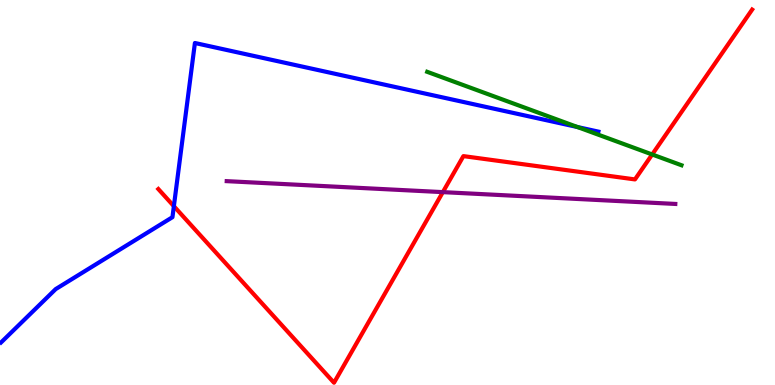[{'lines': ['blue', 'red'], 'intersections': [{'x': 2.24, 'y': 4.64}]}, {'lines': ['green', 'red'], 'intersections': [{'x': 8.42, 'y': 5.99}]}, {'lines': ['purple', 'red'], 'intersections': [{'x': 5.71, 'y': 5.01}]}, {'lines': ['blue', 'green'], 'intersections': [{'x': 7.45, 'y': 6.7}]}, {'lines': ['blue', 'purple'], 'intersections': []}, {'lines': ['green', 'purple'], 'intersections': []}]